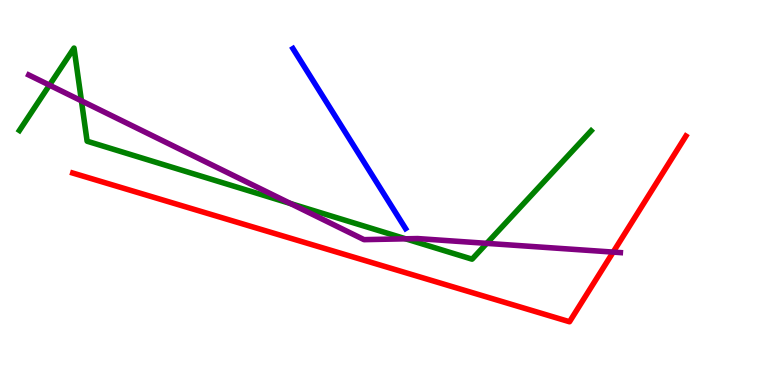[{'lines': ['blue', 'red'], 'intersections': []}, {'lines': ['green', 'red'], 'intersections': []}, {'lines': ['purple', 'red'], 'intersections': [{'x': 7.91, 'y': 3.45}]}, {'lines': ['blue', 'green'], 'intersections': []}, {'lines': ['blue', 'purple'], 'intersections': []}, {'lines': ['green', 'purple'], 'intersections': [{'x': 0.638, 'y': 7.79}, {'x': 1.05, 'y': 7.38}, {'x': 3.75, 'y': 4.71}, {'x': 5.23, 'y': 3.8}, {'x': 6.28, 'y': 3.68}]}]